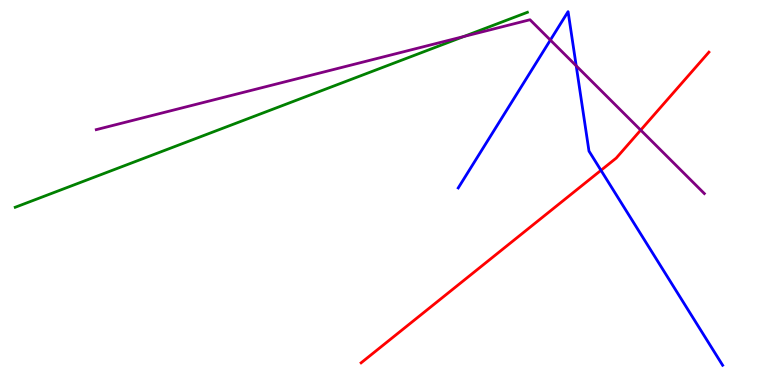[{'lines': ['blue', 'red'], 'intersections': [{'x': 7.75, 'y': 5.58}]}, {'lines': ['green', 'red'], 'intersections': []}, {'lines': ['purple', 'red'], 'intersections': [{'x': 8.27, 'y': 6.62}]}, {'lines': ['blue', 'green'], 'intersections': []}, {'lines': ['blue', 'purple'], 'intersections': [{'x': 7.1, 'y': 8.96}, {'x': 7.43, 'y': 8.29}]}, {'lines': ['green', 'purple'], 'intersections': [{'x': 5.99, 'y': 9.05}]}]